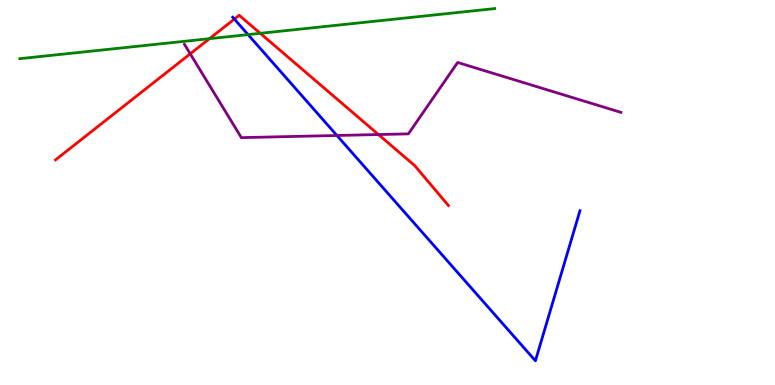[{'lines': ['blue', 'red'], 'intersections': [{'x': 3.02, 'y': 9.5}]}, {'lines': ['green', 'red'], 'intersections': [{'x': 2.7, 'y': 9.0}, {'x': 3.36, 'y': 9.13}]}, {'lines': ['purple', 'red'], 'intersections': [{'x': 2.45, 'y': 8.6}, {'x': 4.88, 'y': 6.51}]}, {'lines': ['blue', 'green'], 'intersections': [{'x': 3.2, 'y': 9.1}]}, {'lines': ['blue', 'purple'], 'intersections': [{'x': 4.35, 'y': 6.48}]}, {'lines': ['green', 'purple'], 'intersections': []}]